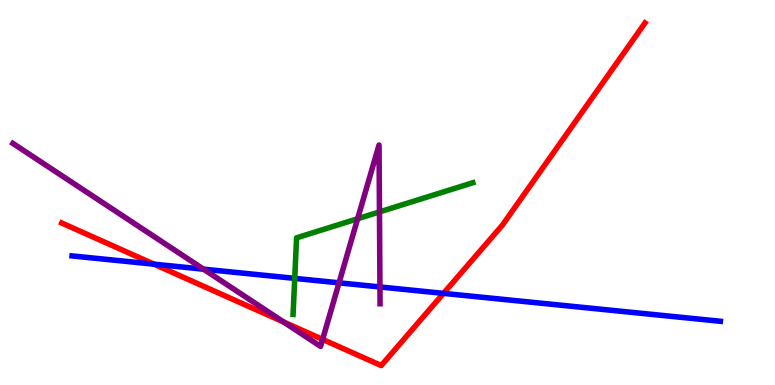[{'lines': ['blue', 'red'], 'intersections': [{'x': 1.99, 'y': 3.14}, {'x': 5.72, 'y': 2.38}]}, {'lines': ['green', 'red'], 'intersections': []}, {'lines': ['purple', 'red'], 'intersections': [{'x': 3.66, 'y': 1.64}, {'x': 4.16, 'y': 1.18}]}, {'lines': ['blue', 'green'], 'intersections': [{'x': 3.8, 'y': 2.77}]}, {'lines': ['blue', 'purple'], 'intersections': [{'x': 2.63, 'y': 3.01}, {'x': 4.37, 'y': 2.65}, {'x': 4.9, 'y': 2.55}]}, {'lines': ['green', 'purple'], 'intersections': [{'x': 4.61, 'y': 4.32}, {'x': 4.9, 'y': 4.5}]}]